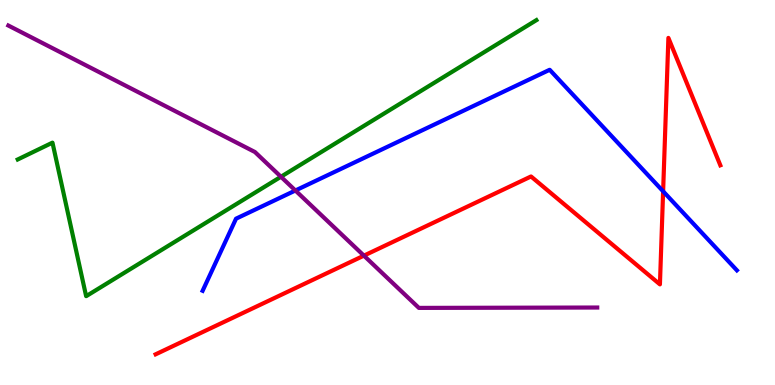[{'lines': ['blue', 'red'], 'intersections': [{'x': 8.56, 'y': 5.03}]}, {'lines': ['green', 'red'], 'intersections': []}, {'lines': ['purple', 'red'], 'intersections': [{'x': 4.7, 'y': 3.36}]}, {'lines': ['blue', 'green'], 'intersections': []}, {'lines': ['blue', 'purple'], 'intersections': [{'x': 3.81, 'y': 5.05}]}, {'lines': ['green', 'purple'], 'intersections': [{'x': 3.63, 'y': 5.41}]}]